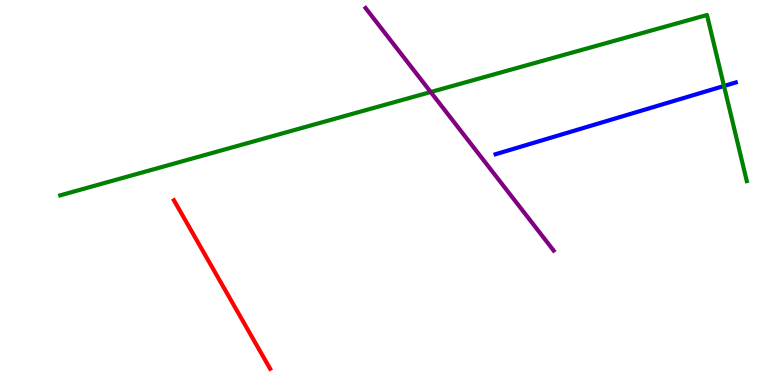[{'lines': ['blue', 'red'], 'intersections': []}, {'lines': ['green', 'red'], 'intersections': []}, {'lines': ['purple', 'red'], 'intersections': []}, {'lines': ['blue', 'green'], 'intersections': [{'x': 9.34, 'y': 7.77}]}, {'lines': ['blue', 'purple'], 'intersections': []}, {'lines': ['green', 'purple'], 'intersections': [{'x': 5.56, 'y': 7.61}]}]